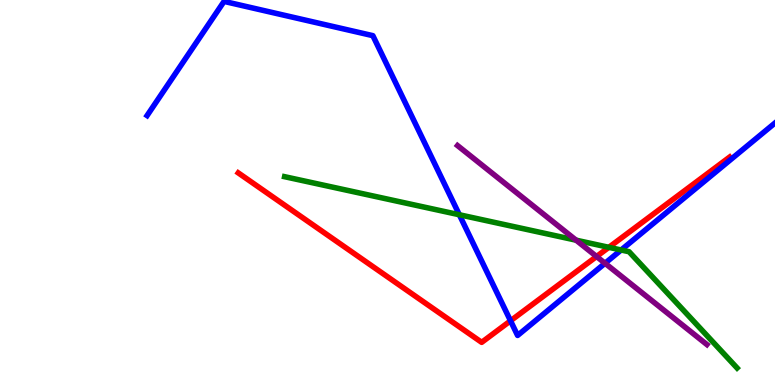[{'lines': ['blue', 'red'], 'intersections': [{'x': 6.59, 'y': 1.67}]}, {'lines': ['green', 'red'], 'intersections': [{'x': 7.86, 'y': 3.58}]}, {'lines': ['purple', 'red'], 'intersections': [{'x': 7.7, 'y': 3.34}]}, {'lines': ['blue', 'green'], 'intersections': [{'x': 5.93, 'y': 4.42}, {'x': 8.01, 'y': 3.51}]}, {'lines': ['blue', 'purple'], 'intersections': [{'x': 7.81, 'y': 3.16}]}, {'lines': ['green', 'purple'], 'intersections': [{'x': 7.43, 'y': 3.76}]}]